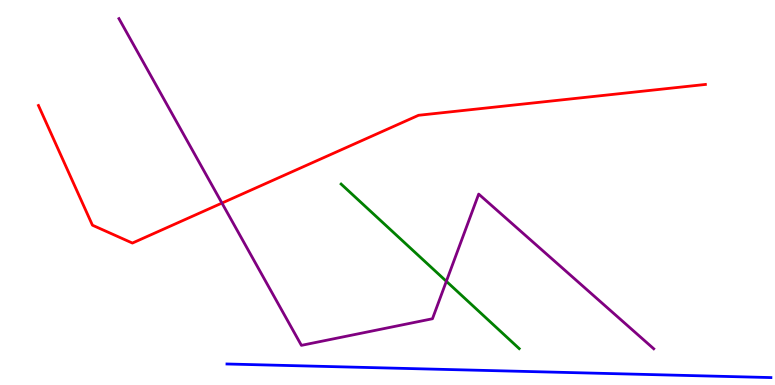[{'lines': ['blue', 'red'], 'intersections': []}, {'lines': ['green', 'red'], 'intersections': []}, {'lines': ['purple', 'red'], 'intersections': [{'x': 2.86, 'y': 4.73}]}, {'lines': ['blue', 'green'], 'intersections': []}, {'lines': ['blue', 'purple'], 'intersections': []}, {'lines': ['green', 'purple'], 'intersections': [{'x': 5.76, 'y': 2.69}]}]